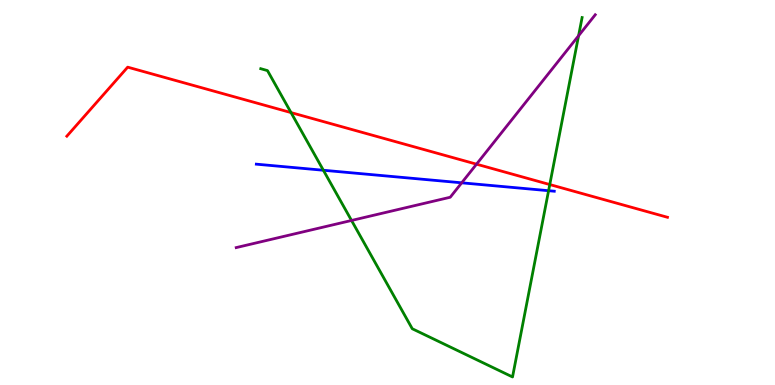[{'lines': ['blue', 'red'], 'intersections': []}, {'lines': ['green', 'red'], 'intersections': [{'x': 3.76, 'y': 7.08}, {'x': 7.09, 'y': 5.21}]}, {'lines': ['purple', 'red'], 'intersections': [{'x': 6.15, 'y': 5.74}]}, {'lines': ['blue', 'green'], 'intersections': [{'x': 4.17, 'y': 5.58}, {'x': 7.08, 'y': 5.05}]}, {'lines': ['blue', 'purple'], 'intersections': [{'x': 5.96, 'y': 5.25}]}, {'lines': ['green', 'purple'], 'intersections': [{'x': 4.54, 'y': 4.27}, {'x': 7.47, 'y': 9.07}]}]